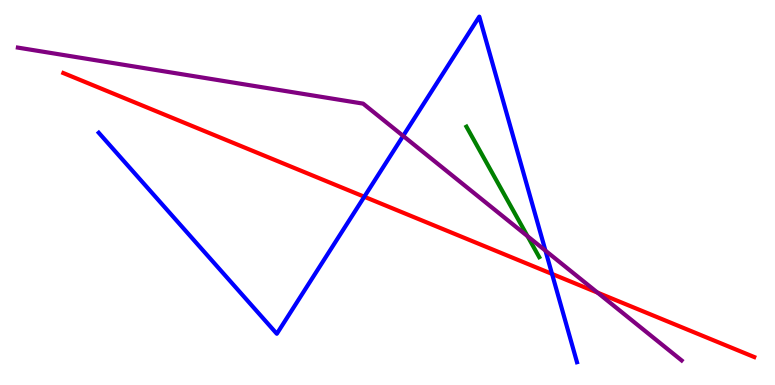[{'lines': ['blue', 'red'], 'intersections': [{'x': 4.7, 'y': 4.89}, {'x': 7.12, 'y': 2.89}]}, {'lines': ['green', 'red'], 'intersections': []}, {'lines': ['purple', 'red'], 'intersections': [{'x': 7.71, 'y': 2.4}]}, {'lines': ['blue', 'green'], 'intersections': []}, {'lines': ['blue', 'purple'], 'intersections': [{'x': 5.2, 'y': 6.47}, {'x': 7.04, 'y': 3.49}]}, {'lines': ['green', 'purple'], 'intersections': [{'x': 6.81, 'y': 3.87}]}]